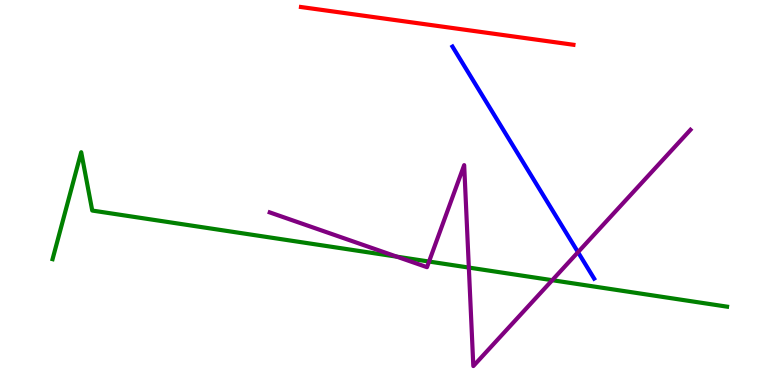[{'lines': ['blue', 'red'], 'intersections': []}, {'lines': ['green', 'red'], 'intersections': []}, {'lines': ['purple', 'red'], 'intersections': []}, {'lines': ['blue', 'green'], 'intersections': []}, {'lines': ['blue', 'purple'], 'intersections': [{'x': 7.46, 'y': 3.45}]}, {'lines': ['green', 'purple'], 'intersections': [{'x': 5.12, 'y': 3.33}, {'x': 5.54, 'y': 3.21}, {'x': 6.05, 'y': 3.05}, {'x': 7.13, 'y': 2.72}]}]